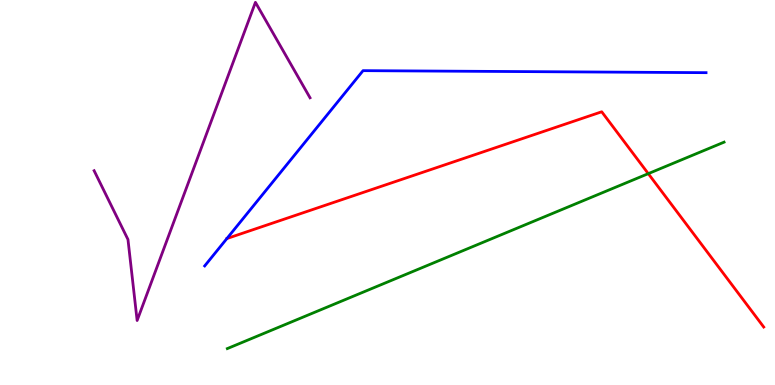[{'lines': ['blue', 'red'], 'intersections': []}, {'lines': ['green', 'red'], 'intersections': [{'x': 8.36, 'y': 5.49}]}, {'lines': ['purple', 'red'], 'intersections': []}, {'lines': ['blue', 'green'], 'intersections': []}, {'lines': ['blue', 'purple'], 'intersections': []}, {'lines': ['green', 'purple'], 'intersections': []}]